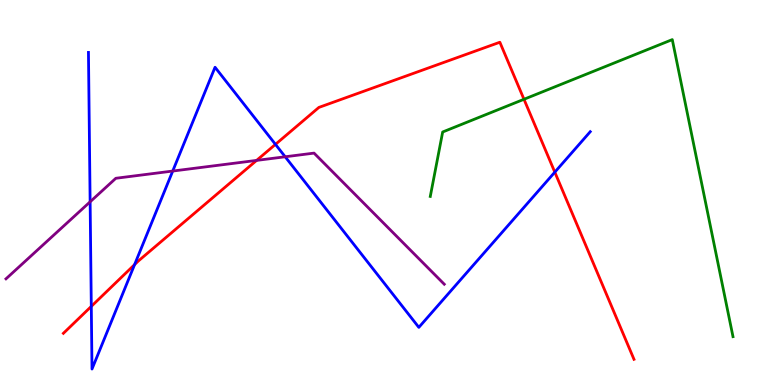[{'lines': ['blue', 'red'], 'intersections': [{'x': 1.18, 'y': 2.04}, {'x': 1.74, 'y': 3.13}, {'x': 3.55, 'y': 6.25}, {'x': 7.16, 'y': 5.53}]}, {'lines': ['green', 'red'], 'intersections': [{'x': 6.76, 'y': 7.42}]}, {'lines': ['purple', 'red'], 'intersections': [{'x': 3.31, 'y': 5.83}]}, {'lines': ['blue', 'green'], 'intersections': []}, {'lines': ['blue', 'purple'], 'intersections': [{'x': 1.16, 'y': 4.76}, {'x': 2.23, 'y': 5.56}, {'x': 3.68, 'y': 5.93}]}, {'lines': ['green', 'purple'], 'intersections': []}]